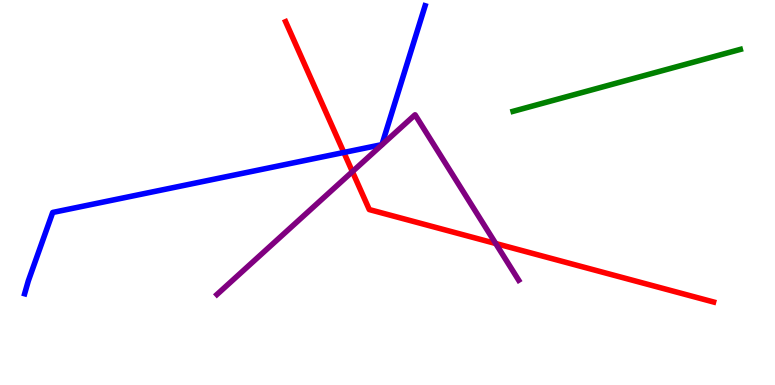[{'lines': ['blue', 'red'], 'intersections': [{'x': 4.44, 'y': 6.04}]}, {'lines': ['green', 'red'], 'intersections': []}, {'lines': ['purple', 'red'], 'intersections': [{'x': 4.55, 'y': 5.54}, {'x': 6.4, 'y': 3.68}]}, {'lines': ['blue', 'green'], 'intersections': []}, {'lines': ['blue', 'purple'], 'intersections': []}, {'lines': ['green', 'purple'], 'intersections': []}]